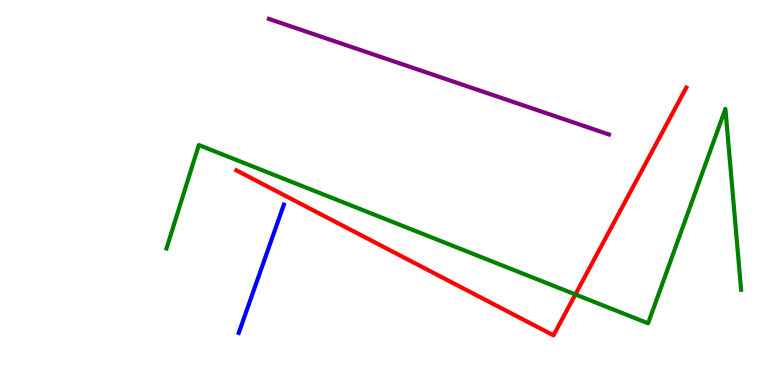[{'lines': ['blue', 'red'], 'intersections': []}, {'lines': ['green', 'red'], 'intersections': [{'x': 7.42, 'y': 2.35}]}, {'lines': ['purple', 'red'], 'intersections': []}, {'lines': ['blue', 'green'], 'intersections': []}, {'lines': ['blue', 'purple'], 'intersections': []}, {'lines': ['green', 'purple'], 'intersections': []}]